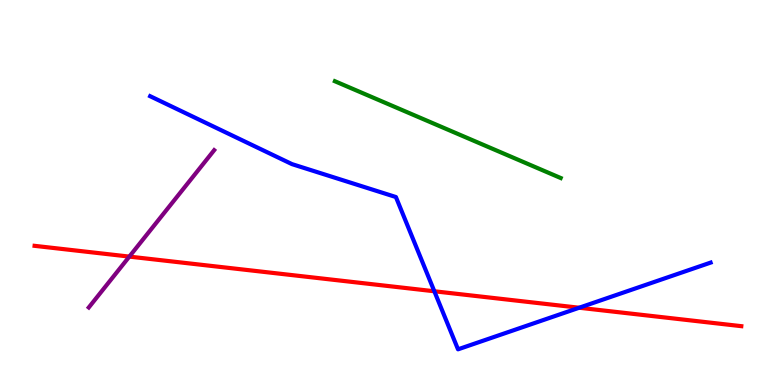[{'lines': ['blue', 'red'], 'intersections': [{'x': 5.6, 'y': 2.43}, {'x': 7.47, 'y': 2.01}]}, {'lines': ['green', 'red'], 'intersections': []}, {'lines': ['purple', 'red'], 'intersections': [{'x': 1.67, 'y': 3.34}]}, {'lines': ['blue', 'green'], 'intersections': []}, {'lines': ['blue', 'purple'], 'intersections': []}, {'lines': ['green', 'purple'], 'intersections': []}]